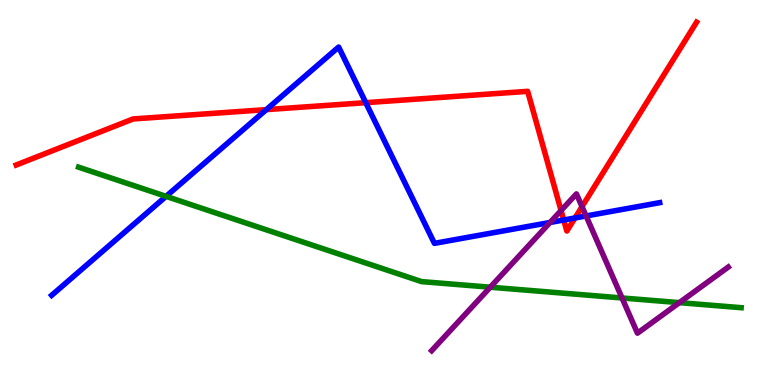[{'lines': ['blue', 'red'], 'intersections': [{'x': 3.44, 'y': 7.15}, {'x': 4.72, 'y': 7.33}, {'x': 7.27, 'y': 4.29}, {'x': 7.42, 'y': 4.34}]}, {'lines': ['green', 'red'], 'intersections': []}, {'lines': ['purple', 'red'], 'intersections': [{'x': 7.24, 'y': 4.53}, {'x': 7.51, 'y': 4.63}]}, {'lines': ['blue', 'green'], 'intersections': [{'x': 2.14, 'y': 4.9}]}, {'lines': ['blue', 'purple'], 'intersections': [{'x': 7.1, 'y': 4.22}, {'x': 7.56, 'y': 4.39}]}, {'lines': ['green', 'purple'], 'intersections': [{'x': 6.33, 'y': 2.54}, {'x': 8.03, 'y': 2.26}, {'x': 8.77, 'y': 2.14}]}]